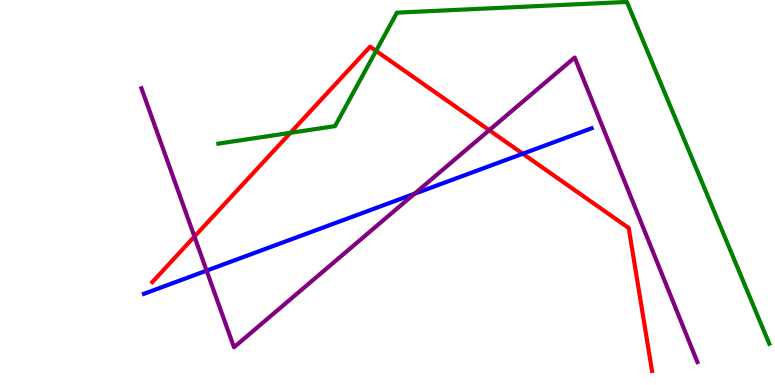[{'lines': ['blue', 'red'], 'intersections': [{'x': 6.75, 'y': 6.01}]}, {'lines': ['green', 'red'], 'intersections': [{'x': 3.75, 'y': 6.55}, {'x': 4.85, 'y': 8.68}]}, {'lines': ['purple', 'red'], 'intersections': [{'x': 2.51, 'y': 3.86}, {'x': 6.31, 'y': 6.62}]}, {'lines': ['blue', 'green'], 'intersections': []}, {'lines': ['blue', 'purple'], 'intersections': [{'x': 2.67, 'y': 2.97}, {'x': 5.35, 'y': 4.97}]}, {'lines': ['green', 'purple'], 'intersections': []}]